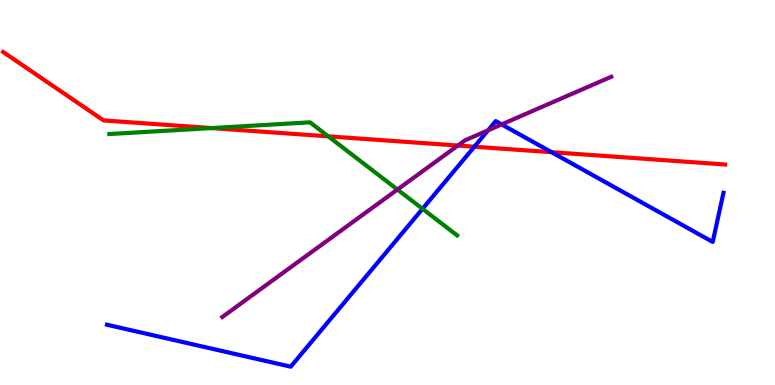[{'lines': ['blue', 'red'], 'intersections': [{'x': 6.12, 'y': 6.19}, {'x': 7.12, 'y': 6.05}]}, {'lines': ['green', 'red'], 'intersections': [{'x': 2.73, 'y': 6.67}, {'x': 4.24, 'y': 6.46}]}, {'lines': ['purple', 'red'], 'intersections': [{'x': 5.91, 'y': 6.22}]}, {'lines': ['blue', 'green'], 'intersections': [{'x': 5.45, 'y': 4.58}]}, {'lines': ['blue', 'purple'], 'intersections': [{'x': 6.3, 'y': 6.62}, {'x': 6.47, 'y': 6.77}]}, {'lines': ['green', 'purple'], 'intersections': [{'x': 5.13, 'y': 5.08}]}]